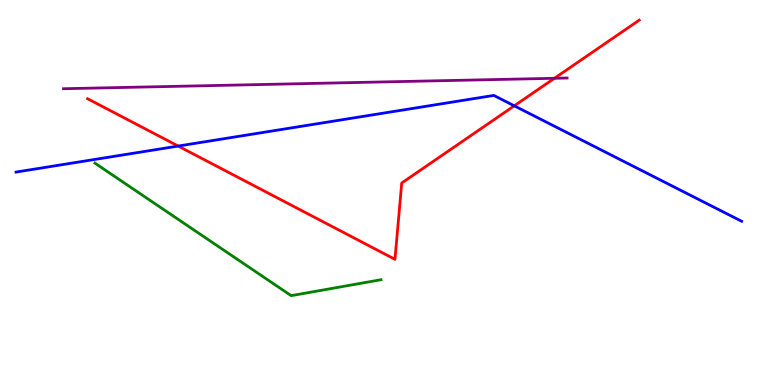[{'lines': ['blue', 'red'], 'intersections': [{'x': 2.3, 'y': 6.21}, {'x': 6.64, 'y': 7.25}]}, {'lines': ['green', 'red'], 'intersections': []}, {'lines': ['purple', 'red'], 'intersections': [{'x': 7.15, 'y': 7.97}]}, {'lines': ['blue', 'green'], 'intersections': []}, {'lines': ['blue', 'purple'], 'intersections': []}, {'lines': ['green', 'purple'], 'intersections': []}]